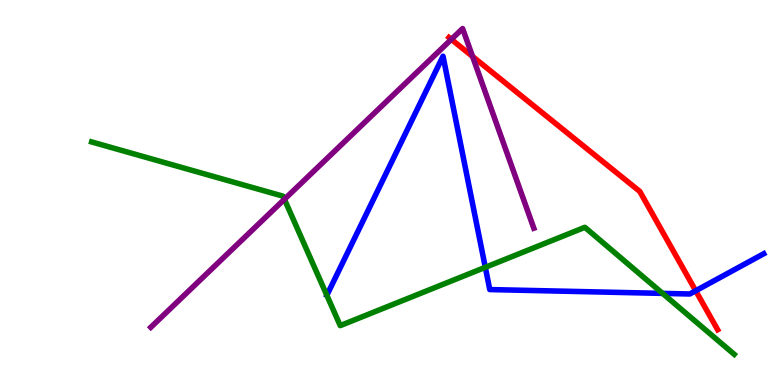[{'lines': ['blue', 'red'], 'intersections': [{'x': 8.98, 'y': 2.45}]}, {'lines': ['green', 'red'], 'intersections': []}, {'lines': ['purple', 'red'], 'intersections': [{'x': 5.82, 'y': 8.98}, {'x': 6.1, 'y': 8.53}]}, {'lines': ['blue', 'green'], 'intersections': [{'x': 6.26, 'y': 3.06}, {'x': 8.55, 'y': 2.38}]}, {'lines': ['blue', 'purple'], 'intersections': []}, {'lines': ['green', 'purple'], 'intersections': [{'x': 3.67, 'y': 4.82}]}]